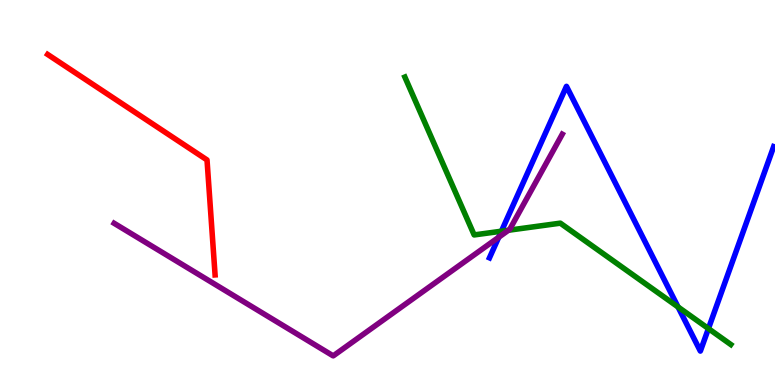[{'lines': ['blue', 'red'], 'intersections': []}, {'lines': ['green', 'red'], 'intersections': []}, {'lines': ['purple', 'red'], 'intersections': []}, {'lines': ['blue', 'green'], 'intersections': [{'x': 6.47, 'y': 3.99}, {'x': 8.75, 'y': 2.03}, {'x': 9.14, 'y': 1.47}]}, {'lines': ['blue', 'purple'], 'intersections': [{'x': 6.44, 'y': 3.84}]}, {'lines': ['green', 'purple'], 'intersections': [{'x': 6.56, 'y': 4.02}]}]